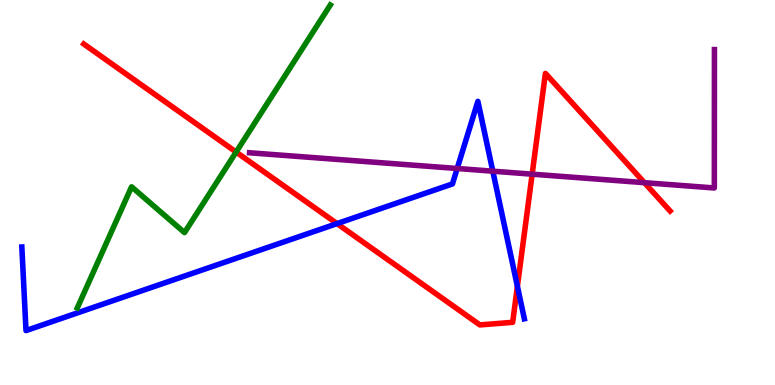[{'lines': ['blue', 'red'], 'intersections': [{'x': 4.35, 'y': 4.19}, {'x': 6.68, 'y': 2.56}]}, {'lines': ['green', 'red'], 'intersections': [{'x': 3.05, 'y': 6.05}]}, {'lines': ['purple', 'red'], 'intersections': [{'x': 6.87, 'y': 5.48}, {'x': 8.32, 'y': 5.26}]}, {'lines': ['blue', 'green'], 'intersections': []}, {'lines': ['blue', 'purple'], 'intersections': [{'x': 5.9, 'y': 5.62}, {'x': 6.36, 'y': 5.55}]}, {'lines': ['green', 'purple'], 'intersections': []}]